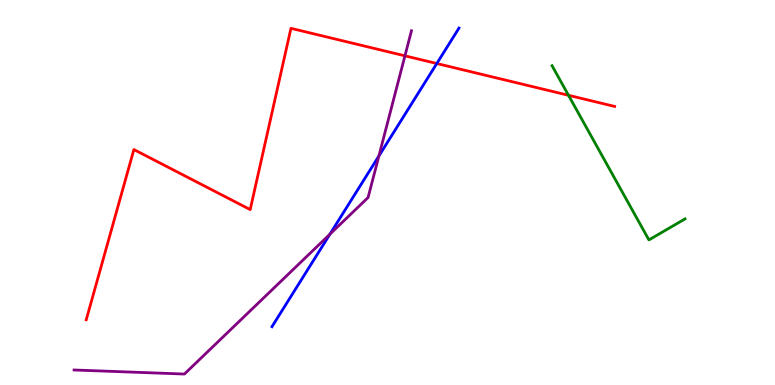[{'lines': ['blue', 'red'], 'intersections': [{'x': 5.64, 'y': 8.35}]}, {'lines': ['green', 'red'], 'intersections': [{'x': 7.34, 'y': 7.52}]}, {'lines': ['purple', 'red'], 'intersections': [{'x': 5.23, 'y': 8.55}]}, {'lines': ['blue', 'green'], 'intersections': []}, {'lines': ['blue', 'purple'], 'intersections': [{'x': 4.26, 'y': 3.92}, {'x': 4.89, 'y': 5.95}]}, {'lines': ['green', 'purple'], 'intersections': []}]